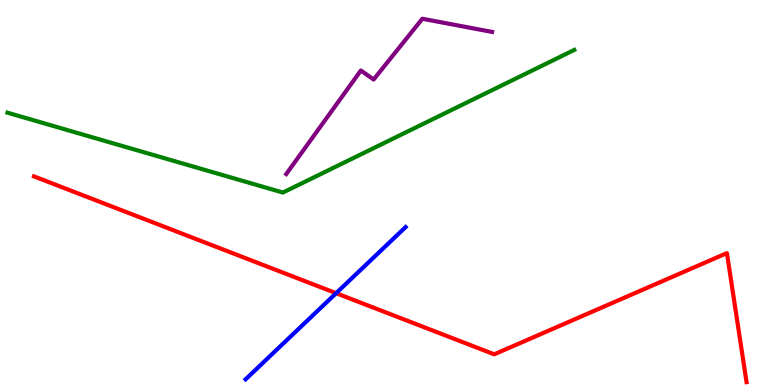[{'lines': ['blue', 'red'], 'intersections': [{'x': 4.34, 'y': 2.38}]}, {'lines': ['green', 'red'], 'intersections': []}, {'lines': ['purple', 'red'], 'intersections': []}, {'lines': ['blue', 'green'], 'intersections': []}, {'lines': ['blue', 'purple'], 'intersections': []}, {'lines': ['green', 'purple'], 'intersections': []}]